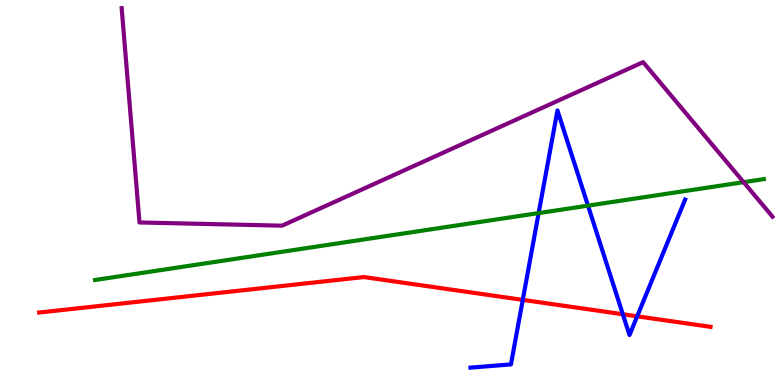[{'lines': ['blue', 'red'], 'intersections': [{'x': 6.75, 'y': 2.21}, {'x': 8.04, 'y': 1.84}, {'x': 8.22, 'y': 1.78}]}, {'lines': ['green', 'red'], 'intersections': []}, {'lines': ['purple', 'red'], 'intersections': []}, {'lines': ['blue', 'green'], 'intersections': [{'x': 6.95, 'y': 4.47}, {'x': 7.59, 'y': 4.66}]}, {'lines': ['blue', 'purple'], 'intersections': []}, {'lines': ['green', 'purple'], 'intersections': [{'x': 9.6, 'y': 5.27}]}]